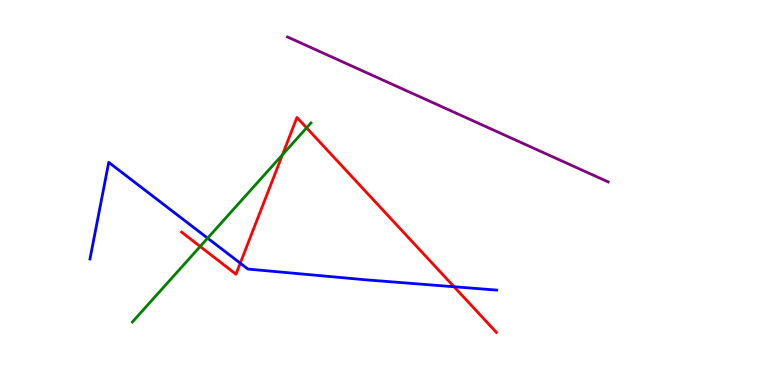[{'lines': ['blue', 'red'], 'intersections': [{'x': 3.1, 'y': 3.16}, {'x': 5.86, 'y': 2.55}]}, {'lines': ['green', 'red'], 'intersections': [{'x': 2.58, 'y': 3.6}, {'x': 3.64, 'y': 5.98}, {'x': 3.96, 'y': 6.68}]}, {'lines': ['purple', 'red'], 'intersections': []}, {'lines': ['blue', 'green'], 'intersections': [{'x': 2.68, 'y': 3.81}]}, {'lines': ['blue', 'purple'], 'intersections': []}, {'lines': ['green', 'purple'], 'intersections': []}]